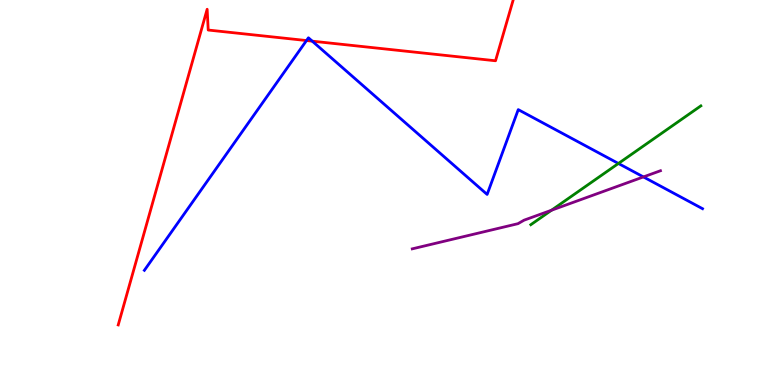[{'lines': ['blue', 'red'], 'intersections': [{'x': 3.95, 'y': 8.95}, {'x': 4.03, 'y': 8.93}]}, {'lines': ['green', 'red'], 'intersections': []}, {'lines': ['purple', 'red'], 'intersections': []}, {'lines': ['blue', 'green'], 'intersections': [{'x': 7.98, 'y': 5.75}]}, {'lines': ['blue', 'purple'], 'intersections': [{'x': 8.3, 'y': 5.4}]}, {'lines': ['green', 'purple'], 'intersections': [{'x': 7.12, 'y': 4.54}]}]